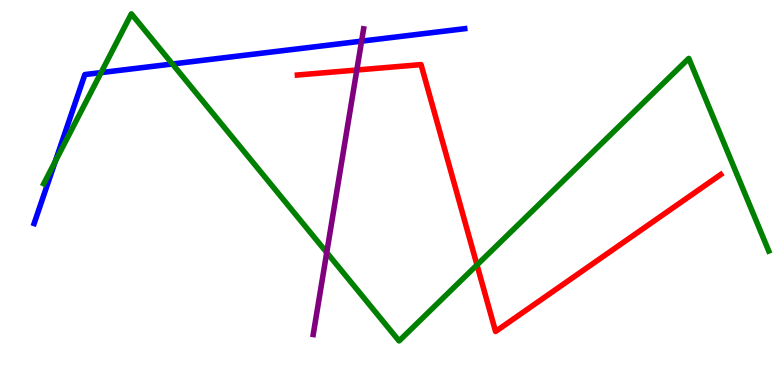[{'lines': ['blue', 'red'], 'intersections': []}, {'lines': ['green', 'red'], 'intersections': [{'x': 6.15, 'y': 3.12}]}, {'lines': ['purple', 'red'], 'intersections': [{'x': 4.6, 'y': 8.18}]}, {'lines': ['blue', 'green'], 'intersections': [{'x': 0.714, 'y': 5.81}, {'x': 1.3, 'y': 8.11}, {'x': 2.22, 'y': 8.34}]}, {'lines': ['blue', 'purple'], 'intersections': [{'x': 4.67, 'y': 8.93}]}, {'lines': ['green', 'purple'], 'intersections': [{'x': 4.22, 'y': 3.44}]}]